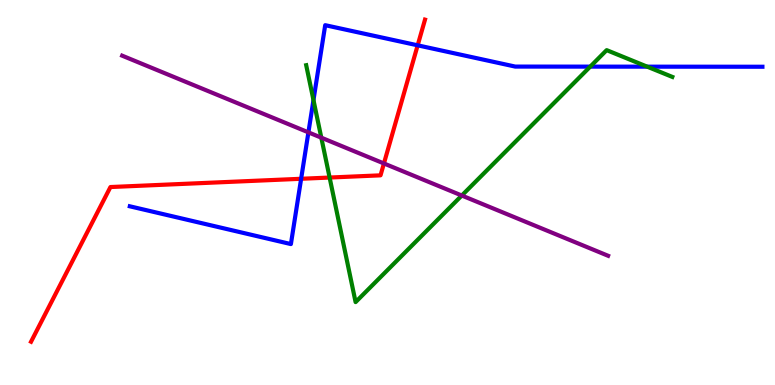[{'lines': ['blue', 'red'], 'intersections': [{'x': 3.89, 'y': 5.36}, {'x': 5.39, 'y': 8.82}]}, {'lines': ['green', 'red'], 'intersections': [{'x': 4.25, 'y': 5.39}]}, {'lines': ['purple', 'red'], 'intersections': [{'x': 4.95, 'y': 5.75}]}, {'lines': ['blue', 'green'], 'intersections': [{'x': 4.04, 'y': 7.4}, {'x': 7.62, 'y': 8.27}, {'x': 8.35, 'y': 8.27}]}, {'lines': ['blue', 'purple'], 'intersections': [{'x': 3.98, 'y': 6.56}]}, {'lines': ['green', 'purple'], 'intersections': [{'x': 4.15, 'y': 6.42}, {'x': 5.96, 'y': 4.92}]}]